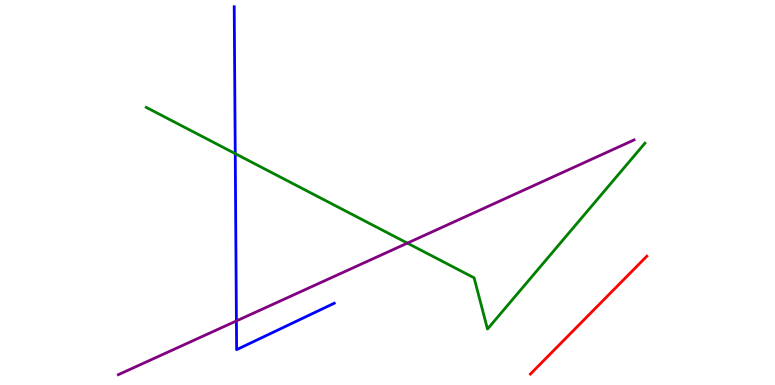[{'lines': ['blue', 'red'], 'intersections': []}, {'lines': ['green', 'red'], 'intersections': []}, {'lines': ['purple', 'red'], 'intersections': []}, {'lines': ['blue', 'green'], 'intersections': [{'x': 3.04, 'y': 6.01}]}, {'lines': ['blue', 'purple'], 'intersections': [{'x': 3.05, 'y': 1.66}]}, {'lines': ['green', 'purple'], 'intersections': [{'x': 5.26, 'y': 3.69}]}]